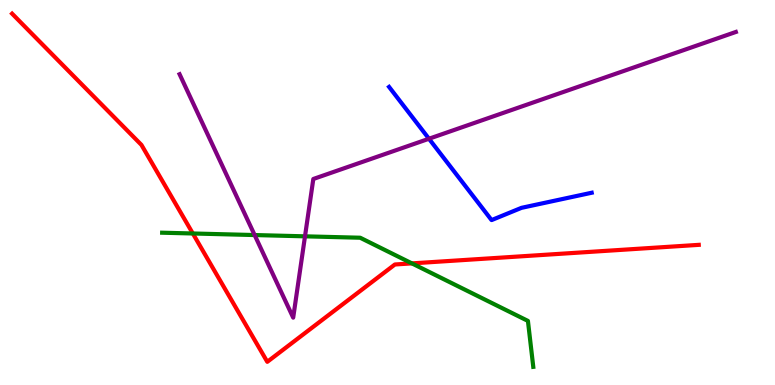[{'lines': ['blue', 'red'], 'intersections': []}, {'lines': ['green', 'red'], 'intersections': [{'x': 2.49, 'y': 3.94}, {'x': 5.31, 'y': 3.16}]}, {'lines': ['purple', 'red'], 'intersections': []}, {'lines': ['blue', 'green'], 'intersections': []}, {'lines': ['blue', 'purple'], 'intersections': [{'x': 5.54, 'y': 6.4}]}, {'lines': ['green', 'purple'], 'intersections': [{'x': 3.29, 'y': 3.89}, {'x': 3.94, 'y': 3.86}]}]